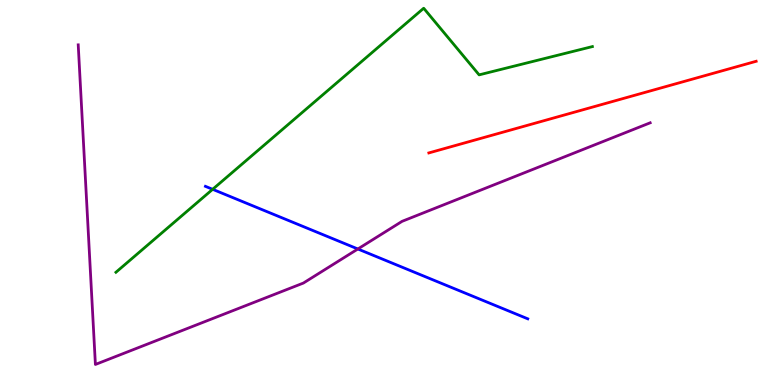[{'lines': ['blue', 'red'], 'intersections': []}, {'lines': ['green', 'red'], 'intersections': []}, {'lines': ['purple', 'red'], 'intersections': []}, {'lines': ['blue', 'green'], 'intersections': [{'x': 2.74, 'y': 5.08}]}, {'lines': ['blue', 'purple'], 'intersections': [{'x': 4.62, 'y': 3.53}]}, {'lines': ['green', 'purple'], 'intersections': []}]